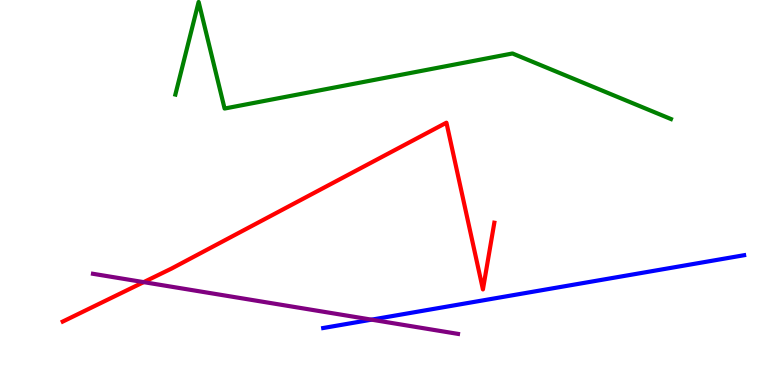[{'lines': ['blue', 'red'], 'intersections': []}, {'lines': ['green', 'red'], 'intersections': []}, {'lines': ['purple', 'red'], 'intersections': [{'x': 1.85, 'y': 2.67}]}, {'lines': ['blue', 'green'], 'intersections': []}, {'lines': ['blue', 'purple'], 'intersections': [{'x': 4.79, 'y': 1.7}]}, {'lines': ['green', 'purple'], 'intersections': []}]